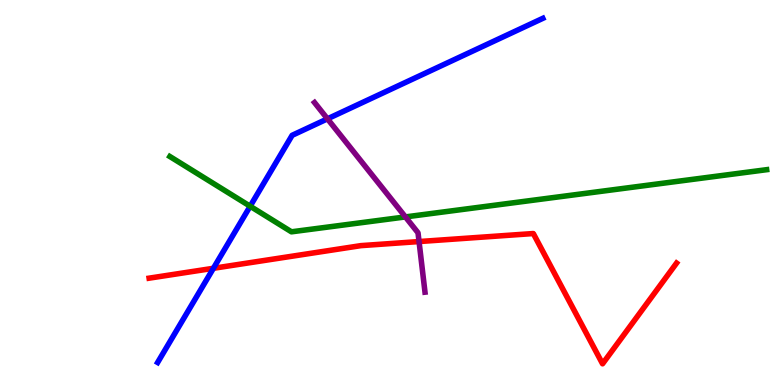[{'lines': ['blue', 'red'], 'intersections': [{'x': 2.75, 'y': 3.03}]}, {'lines': ['green', 'red'], 'intersections': []}, {'lines': ['purple', 'red'], 'intersections': [{'x': 5.41, 'y': 3.73}]}, {'lines': ['blue', 'green'], 'intersections': [{'x': 3.23, 'y': 4.64}]}, {'lines': ['blue', 'purple'], 'intersections': [{'x': 4.23, 'y': 6.91}]}, {'lines': ['green', 'purple'], 'intersections': [{'x': 5.23, 'y': 4.37}]}]